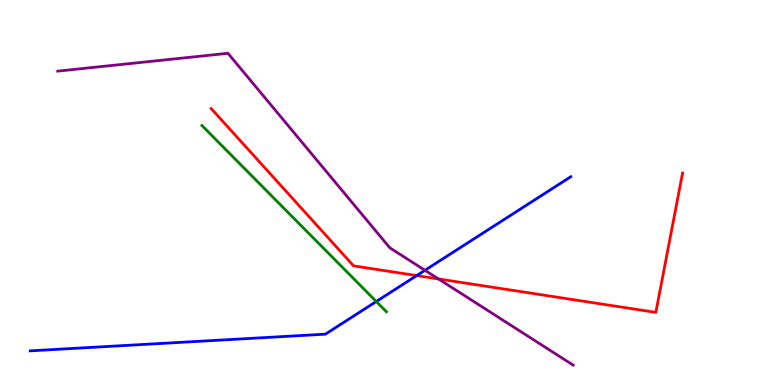[{'lines': ['blue', 'red'], 'intersections': [{'x': 5.38, 'y': 2.84}]}, {'lines': ['green', 'red'], 'intersections': []}, {'lines': ['purple', 'red'], 'intersections': [{'x': 5.66, 'y': 2.76}]}, {'lines': ['blue', 'green'], 'intersections': [{'x': 4.86, 'y': 2.17}]}, {'lines': ['blue', 'purple'], 'intersections': [{'x': 5.48, 'y': 2.98}]}, {'lines': ['green', 'purple'], 'intersections': []}]